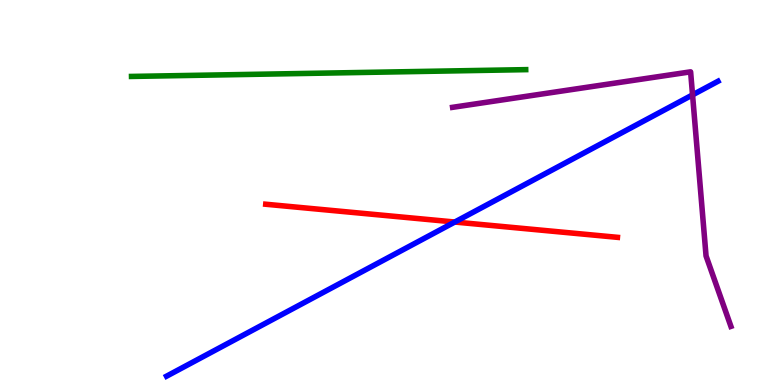[{'lines': ['blue', 'red'], 'intersections': [{'x': 5.87, 'y': 4.23}]}, {'lines': ['green', 'red'], 'intersections': []}, {'lines': ['purple', 'red'], 'intersections': []}, {'lines': ['blue', 'green'], 'intersections': []}, {'lines': ['blue', 'purple'], 'intersections': [{'x': 8.94, 'y': 7.54}]}, {'lines': ['green', 'purple'], 'intersections': []}]